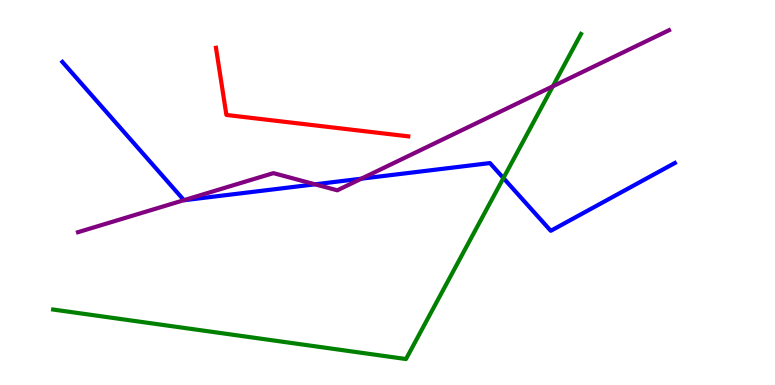[{'lines': ['blue', 'red'], 'intersections': []}, {'lines': ['green', 'red'], 'intersections': []}, {'lines': ['purple', 'red'], 'intersections': []}, {'lines': ['blue', 'green'], 'intersections': [{'x': 6.5, 'y': 5.37}]}, {'lines': ['blue', 'purple'], 'intersections': [{'x': 2.37, 'y': 4.8}, {'x': 4.06, 'y': 5.21}, {'x': 4.66, 'y': 5.36}]}, {'lines': ['green', 'purple'], 'intersections': [{'x': 7.13, 'y': 7.76}]}]